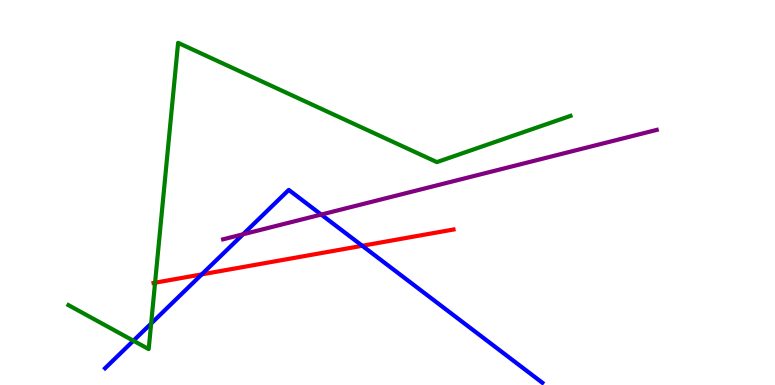[{'lines': ['blue', 'red'], 'intersections': [{'x': 2.6, 'y': 2.87}, {'x': 4.67, 'y': 3.62}]}, {'lines': ['green', 'red'], 'intersections': [{'x': 2.0, 'y': 2.66}]}, {'lines': ['purple', 'red'], 'intersections': []}, {'lines': ['blue', 'green'], 'intersections': [{'x': 1.72, 'y': 1.15}, {'x': 1.95, 'y': 1.6}]}, {'lines': ['blue', 'purple'], 'intersections': [{'x': 3.14, 'y': 3.91}, {'x': 4.14, 'y': 4.43}]}, {'lines': ['green', 'purple'], 'intersections': []}]